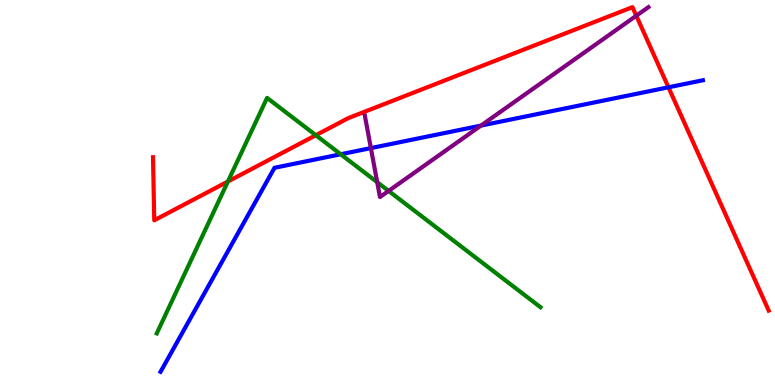[{'lines': ['blue', 'red'], 'intersections': [{'x': 8.63, 'y': 7.73}]}, {'lines': ['green', 'red'], 'intersections': [{'x': 2.94, 'y': 5.29}, {'x': 4.08, 'y': 6.49}]}, {'lines': ['purple', 'red'], 'intersections': [{'x': 8.21, 'y': 9.59}]}, {'lines': ['blue', 'green'], 'intersections': [{'x': 4.4, 'y': 5.99}]}, {'lines': ['blue', 'purple'], 'intersections': [{'x': 4.79, 'y': 6.15}, {'x': 6.21, 'y': 6.74}]}, {'lines': ['green', 'purple'], 'intersections': [{'x': 4.87, 'y': 5.27}, {'x': 5.01, 'y': 5.04}]}]